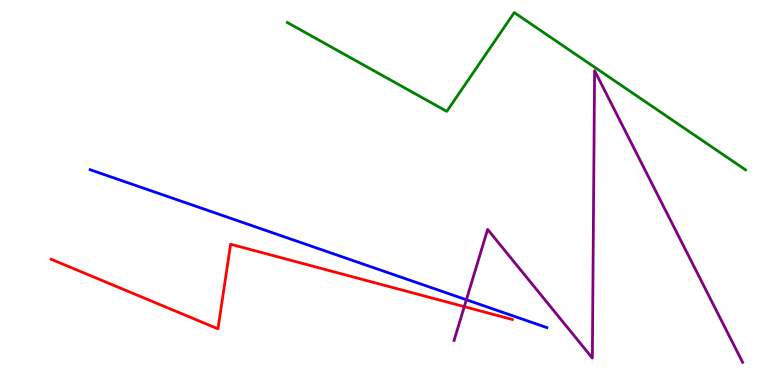[{'lines': ['blue', 'red'], 'intersections': []}, {'lines': ['green', 'red'], 'intersections': []}, {'lines': ['purple', 'red'], 'intersections': [{'x': 5.99, 'y': 2.04}]}, {'lines': ['blue', 'green'], 'intersections': []}, {'lines': ['blue', 'purple'], 'intersections': [{'x': 6.02, 'y': 2.21}]}, {'lines': ['green', 'purple'], 'intersections': []}]